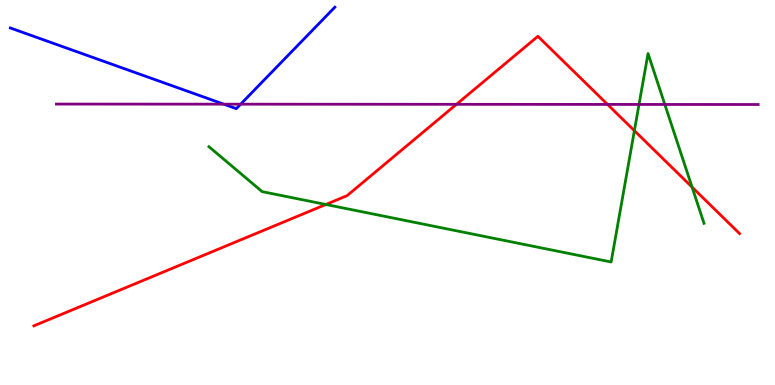[{'lines': ['blue', 'red'], 'intersections': []}, {'lines': ['green', 'red'], 'intersections': [{'x': 4.2, 'y': 4.69}, {'x': 8.19, 'y': 6.61}, {'x': 8.93, 'y': 5.14}]}, {'lines': ['purple', 'red'], 'intersections': [{'x': 5.89, 'y': 7.29}, {'x': 7.84, 'y': 7.29}]}, {'lines': ['blue', 'green'], 'intersections': []}, {'lines': ['blue', 'purple'], 'intersections': [{'x': 2.89, 'y': 7.29}, {'x': 3.11, 'y': 7.29}]}, {'lines': ['green', 'purple'], 'intersections': [{'x': 8.25, 'y': 7.29}, {'x': 8.58, 'y': 7.29}]}]